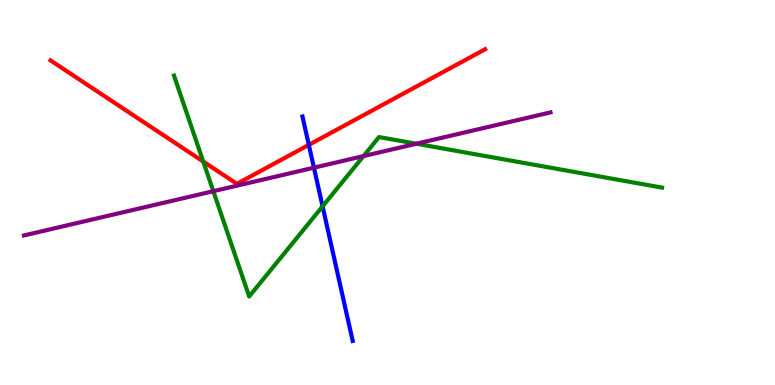[{'lines': ['blue', 'red'], 'intersections': [{'x': 3.98, 'y': 6.24}]}, {'lines': ['green', 'red'], 'intersections': [{'x': 2.62, 'y': 5.8}]}, {'lines': ['purple', 'red'], 'intersections': []}, {'lines': ['blue', 'green'], 'intersections': [{'x': 4.16, 'y': 4.64}]}, {'lines': ['blue', 'purple'], 'intersections': [{'x': 4.05, 'y': 5.64}]}, {'lines': ['green', 'purple'], 'intersections': [{'x': 2.75, 'y': 5.03}, {'x': 4.69, 'y': 5.95}, {'x': 5.37, 'y': 6.27}]}]